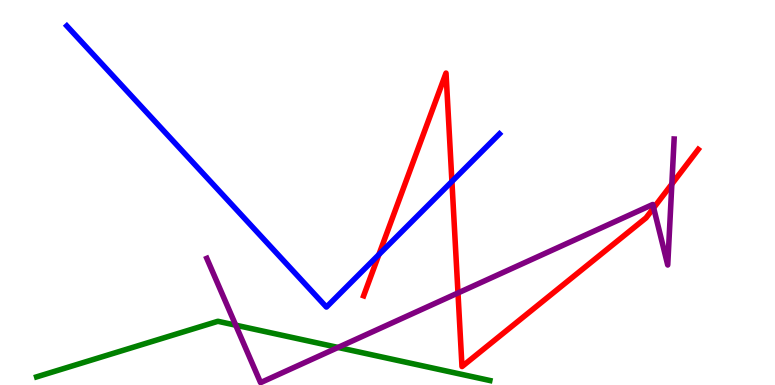[{'lines': ['blue', 'red'], 'intersections': [{'x': 4.89, 'y': 3.39}, {'x': 5.83, 'y': 5.29}]}, {'lines': ['green', 'red'], 'intersections': []}, {'lines': ['purple', 'red'], 'intersections': [{'x': 5.91, 'y': 2.39}, {'x': 8.43, 'y': 4.6}, {'x': 8.67, 'y': 5.22}]}, {'lines': ['blue', 'green'], 'intersections': []}, {'lines': ['blue', 'purple'], 'intersections': []}, {'lines': ['green', 'purple'], 'intersections': [{'x': 3.04, 'y': 1.55}, {'x': 4.36, 'y': 0.975}]}]